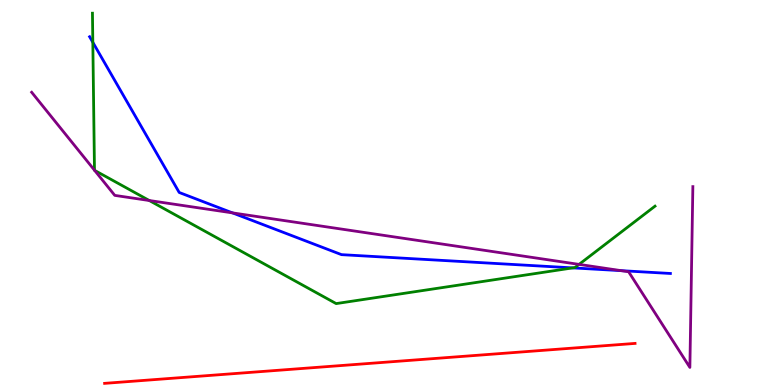[{'lines': ['blue', 'red'], 'intersections': []}, {'lines': ['green', 'red'], 'intersections': []}, {'lines': ['purple', 'red'], 'intersections': []}, {'lines': ['blue', 'green'], 'intersections': [{'x': 1.2, 'y': 8.9}, {'x': 7.39, 'y': 3.04}]}, {'lines': ['blue', 'purple'], 'intersections': [{'x': 3.0, 'y': 4.47}, {'x': 8.02, 'y': 2.97}]}, {'lines': ['green', 'purple'], 'intersections': [{'x': 1.22, 'y': 5.58}, {'x': 1.22, 'y': 5.58}, {'x': 1.93, 'y': 4.79}, {'x': 7.47, 'y': 3.13}]}]